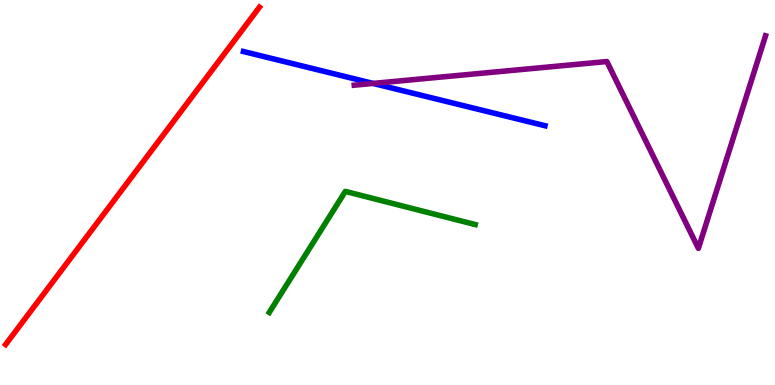[{'lines': ['blue', 'red'], 'intersections': []}, {'lines': ['green', 'red'], 'intersections': []}, {'lines': ['purple', 'red'], 'intersections': []}, {'lines': ['blue', 'green'], 'intersections': []}, {'lines': ['blue', 'purple'], 'intersections': [{'x': 4.81, 'y': 7.83}]}, {'lines': ['green', 'purple'], 'intersections': []}]